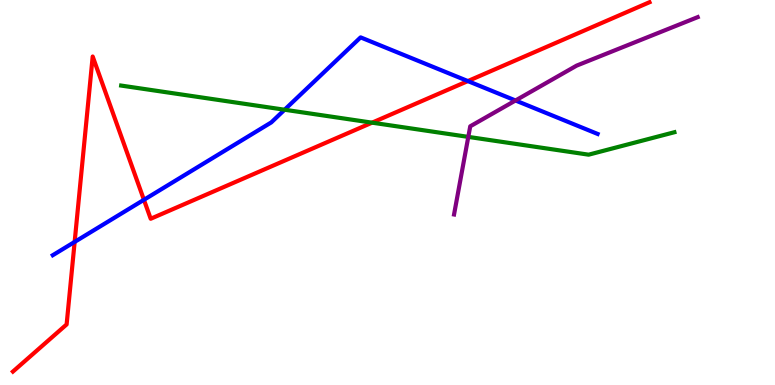[{'lines': ['blue', 'red'], 'intersections': [{'x': 0.963, 'y': 3.72}, {'x': 1.86, 'y': 4.81}, {'x': 6.04, 'y': 7.89}]}, {'lines': ['green', 'red'], 'intersections': [{'x': 4.8, 'y': 6.81}]}, {'lines': ['purple', 'red'], 'intersections': []}, {'lines': ['blue', 'green'], 'intersections': [{'x': 3.67, 'y': 7.15}]}, {'lines': ['blue', 'purple'], 'intersections': [{'x': 6.65, 'y': 7.39}]}, {'lines': ['green', 'purple'], 'intersections': [{'x': 6.04, 'y': 6.44}]}]